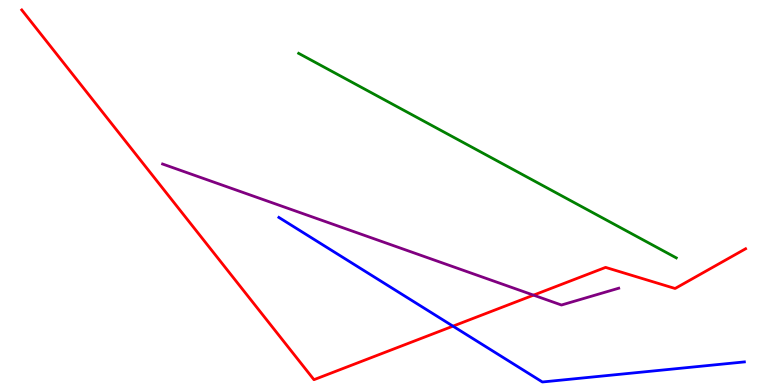[{'lines': ['blue', 'red'], 'intersections': [{'x': 5.84, 'y': 1.53}]}, {'lines': ['green', 'red'], 'intersections': []}, {'lines': ['purple', 'red'], 'intersections': [{'x': 6.88, 'y': 2.33}]}, {'lines': ['blue', 'green'], 'intersections': []}, {'lines': ['blue', 'purple'], 'intersections': []}, {'lines': ['green', 'purple'], 'intersections': []}]